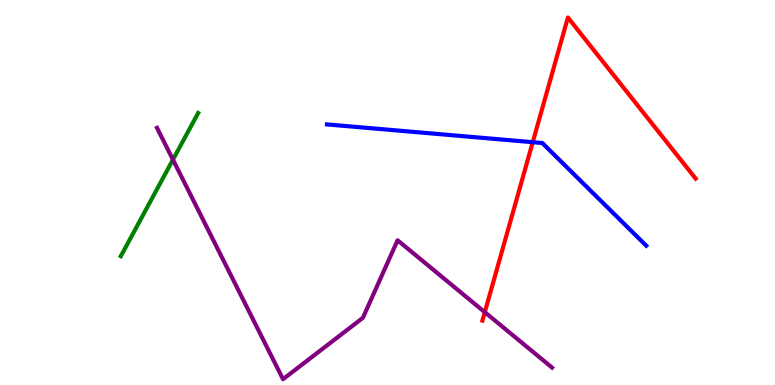[{'lines': ['blue', 'red'], 'intersections': [{'x': 6.87, 'y': 6.31}]}, {'lines': ['green', 'red'], 'intersections': []}, {'lines': ['purple', 'red'], 'intersections': [{'x': 6.26, 'y': 1.89}]}, {'lines': ['blue', 'green'], 'intersections': []}, {'lines': ['blue', 'purple'], 'intersections': []}, {'lines': ['green', 'purple'], 'intersections': [{'x': 2.23, 'y': 5.85}]}]